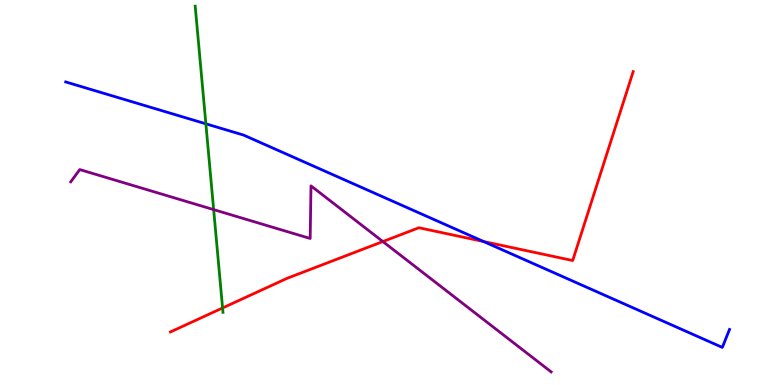[{'lines': ['blue', 'red'], 'intersections': [{'x': 6.24, 'y': 3.73}]}, {'lines': ['green', 'red'], 'intersections': [{'x': 2.87, 'y': 2.0}]}, {'lines': ['purple', 'red'], 'intersections': [{'x': 4.94, 'y': 3.73}]}, {'lines': ['blue', 'green'], 'intersections': [{'x': 2.66, 'y': 6.78}]}, {'lines': ['blue', 'purple'], 'intersections': []}, {'lines': ['green', 'purple'], 'intersections': [{'x': 2.76, 'y': 4.56}]}]